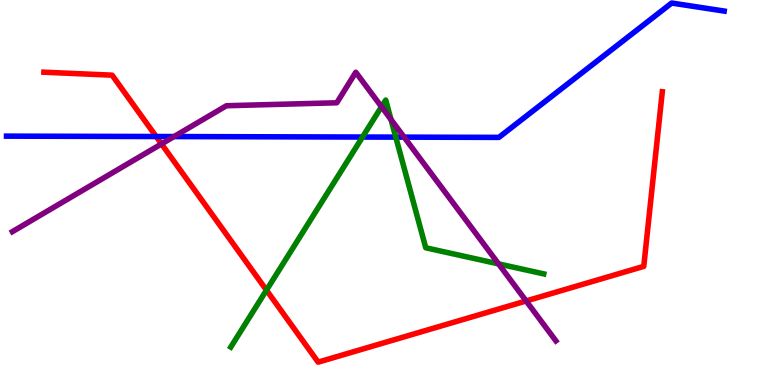[{'lines': ['blue', 'red'], 'intersections': [{'x': 2.02, 'y': 6.45}]}, {'lines': ['green', 'red'], 'intersections': [{'x': 3.44, 'y': 2.46}]}, {'lines': ['purple', 'red'], 'intersections': [{'x': 2.08, 'y': 6.26}, {'x': 6.79, 'y': 2.18}]}, {'lines': ['blue', 'green'], 'intersections': [{'x': 4.68, 'y': 6.44}, {'x': 5.11, 'y': 6.44}]}, {'lines': ['blue', 'purple'], 'intersections': [{'x': 2.25, 'y': 6.45}, {'x': 5.21, 'y': 6.44}]}, {'lines': ['green', 'purple'], 'intersections': [{'x': 4.92, 'y': 7.23}, {'x': 5.05, 'y': 6.9}, {'x': 6.43, 'y': 3.15}]}]